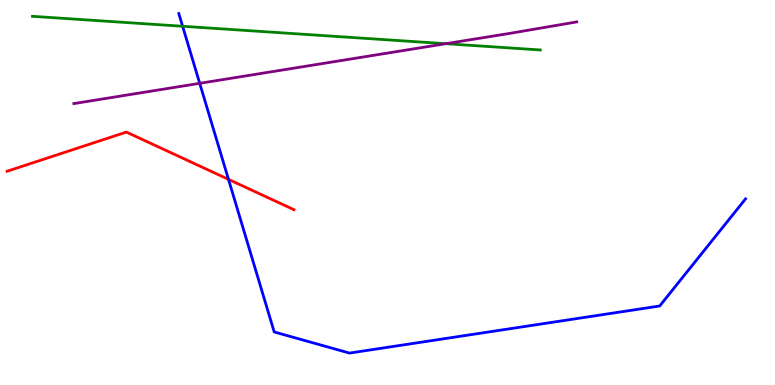[{'lines': ['blue', 'red'], 'intersections': [{'x': 2.95, 'y': 5.34}]}, {'lines': ['green', 'red'], 'intersections': []}, {'lines': ['purple', 'red'], 'intersections': []}, {'lines': ['blue', 'green'], 'intersections': [{'x': 2.36, 'y': 9.32}]}, {'lines': ['blue', 'purple'], 'intersections': [{'x': 2.58, 'y': 7.84}]}, {'lines': ['green', 'purple'], 'intersections': [{'x': 5.75, 'y': 8.86}]}]